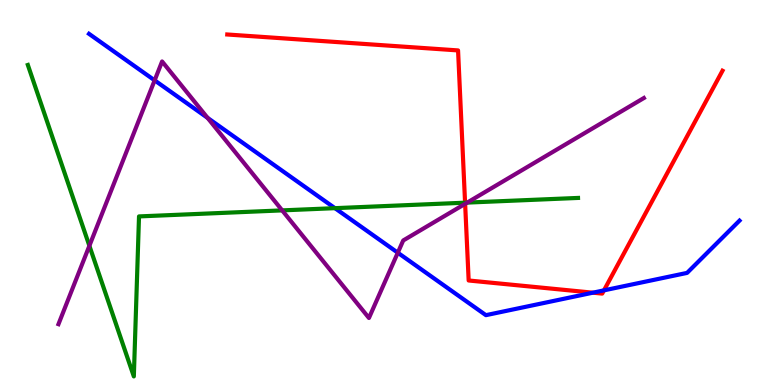[{'lines': ['blue', 'red'], 'intersections': [{'x': 7.65, 'y': 2.4}, {'x': 7.79, 'y': 2.46}]}, {'lines': ['green', 'red'], 'intersections': [{'x': 6.0, 'y': 4.74}]}, {'lines': ['purple', 'red'], 'intersections': [{'x': 6.0, 'y': 4.71}]}, {'lines': ['blue', 'green'], 'intersections': [{'x': 4.32, 'y': 4.59}]}, {'lines': ['blue', 'purple'], 'intersections': [{'x': 2.0, 'y': 7.91}, {'x': 2.68, 'y': 6.94}, {'x': 5.13, 'y': 3.44}]}, {'lines': ['green', 'purple'], 'intersections': [{'x': 1.15, 'y': 3.62}, {'x': 3.64, 'y': 4.54}, {'x': 6.03, 'y': 4.74}]}]